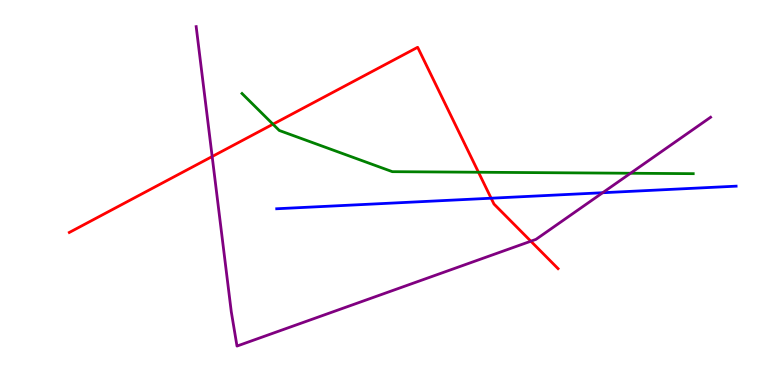[{'lines': ['blue', 'red'], 'intersections': [{'x': 6.34, 'y': 4.85}]}, {'lines': ['green', 'red'], 'intersections': [{'x': 3.52, 'y': 6.77}, {'x': 6.17, 'y': 5.53}]}, {'lines': ['purple', 'red'], 'intersections': [{'x': 2.74, 'y': 5.93}, {'x': 6.85, 'y': 3.73}]}, {'lines': ['blue', 'green'], 'intersections': []}, {'lines': ['blue', 'purple'], 'intersections': [{'x': 7.78, 'y': 4.99}]}, {'lines': ['green', 'purple'], 'intersections': [{'x': 8.14, 'y': 5.5}]}]